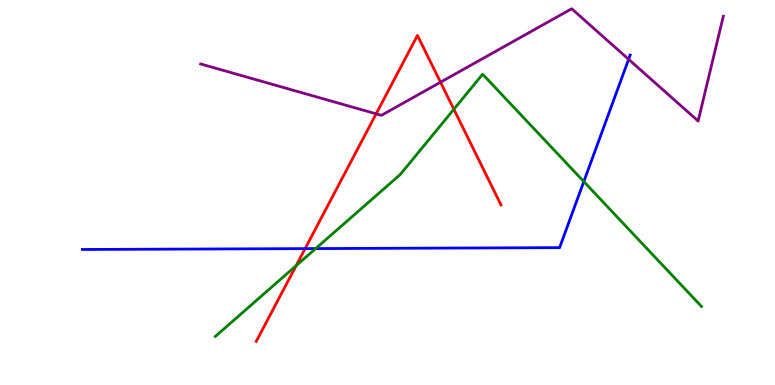[{'lines': ['blue', 'red'], 'intersections': [{'x': 3.94, 'y': 3.54}]}, {'lines': ['green', 'red'], 'intersections': [{'x': 3.82, 'y': 3.1}, {'x': 5.86, 'y': 7.16}]}, {'lines': ['purple', 'red'], 'intersections': [{'x': 4.85, 'y': 7.04}, {'x': 5.68, 'y': 7.86}]}, {'lines': ['blue', 'green'], 'intersections': [{'x': 4.07, 'y': 3.54}, {'x': 7.53, 'y': 5.28}]}, {'lines': ['blue', 'purple'], 'intersections': [{'x': 8.11, 'y': 8.46}]}, {'lines': ['green', 'purple'], 'intersections': []}]